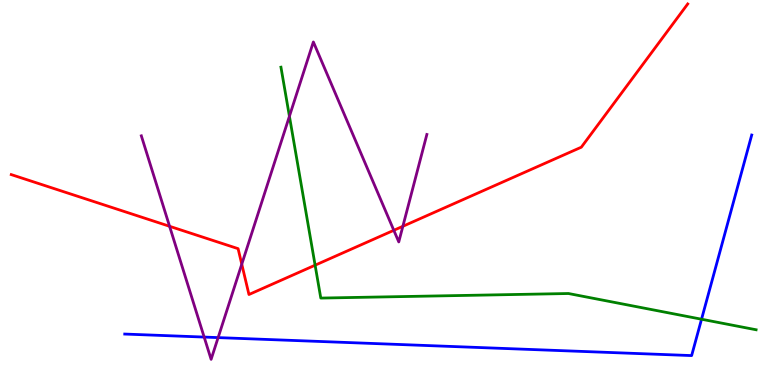[{'lines': ['blue', 'red'], 'intersections': []}, {'lines': ['green', 'red'], 'intersections': [{'x': 4.07, 'y': 3.11}]}, {'lines': ['purple', 'red'], 'intersections': [{'x': 2.19, 'y': 4.12}, {'x': 3.12, 'y': 3.14}, {'x': 5.08, 'y': 4.02}, {'x': 5.2, 'y': 4.12}]}, {'lines': ['blue', 'green'], 'intersections': [{'x': 9.05, 'y': 1.71}]}, {'lines': ['blue', 'purple'], 'intersections': [{'x': 2.63, 'y': 1.24}, {'x': 2.81, 'y': 1.23}]}, {'lines': ['green', 'purple'], 'intersections': [{'x': 3.73, 'y': 6.98}]}]